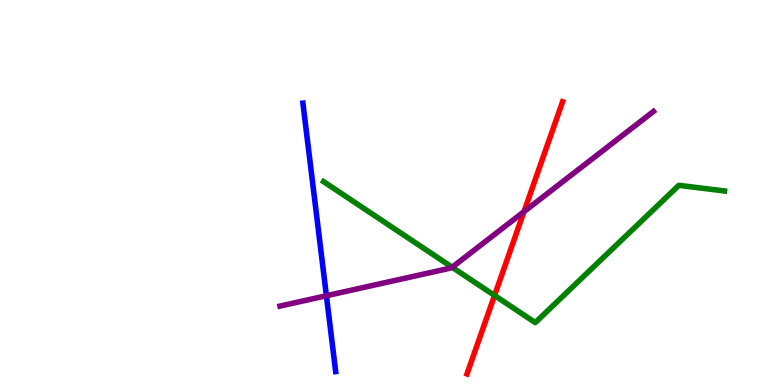[{'lines': ['blue', 'red'], 'intersections': []}, {'lines': ['green', 'red'], 'intersections': [{'x': 6.38, 'y': 2.33}]}, {'lines': ['purple', 'red'], 'intersections': [{'x': 6.76, 'y': 4.5}]}, {'lines': ['blue', 'green'], 'intersections': []}, {'lines': ['blue', 'purple'], 'intersections': [{'x': 4.21, 'y': 2.32}]}, {'lines': ['green', 'purple'], 'intersections': [{'x': 5.83, 'y': 3.06}]}]